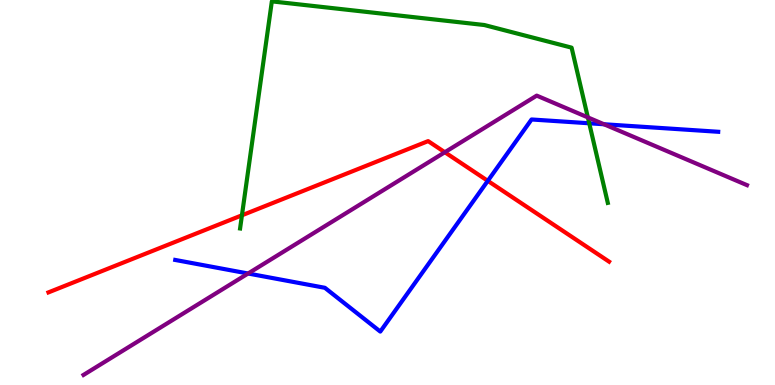[{'lines': ['blue', 'red'], 'intersections': [{'x': 6.29, 'y': 5.3}]}, {'lines': ['green', 'red'], 'intersections': [{'x': 3.12, 'y': 4.41}]}, {'lines': ['purple', 'red'], 'intersections': [{'x': 5.74, 'y': 6.05}]}, {'lines': ['blue', 'green'], 'intersections': [{'x': 7.6, 'y': 6.8}]}, {'lines': ['blue', 'purple'], 'intersections': [{'x': 3.2, 'y': 2.9}, {'x': 7.79, 'y': 6.77}]}, {'lines': ['green', 'purple'], 'intersections': [{'x': 7.59, 'y': 6.95}]}]